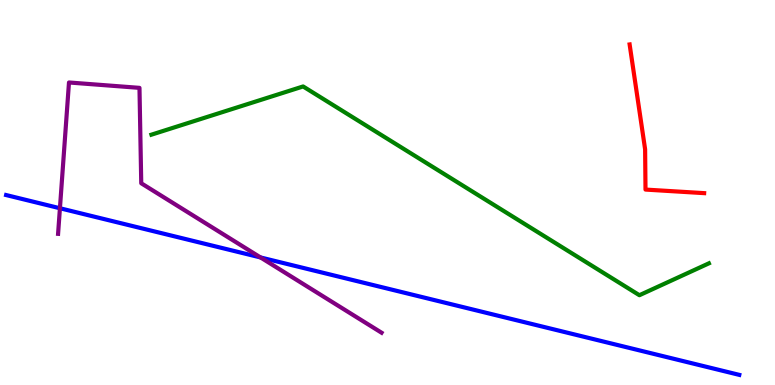[{'lines': ['blue', 'red'], 'intersections': []}, {'lines': ['green', 'red'], 'intersections': []}, {'lines': ['purple', 'red'], 'intersections': []}, {'lines': ['blue', 'green'], 'intersections': []}, {'lines': ['blue', 'purple'], 'intersections': [{'x': 0.773, 'y': 4.59}, {'x': 3.36, 'y': 3.31}]}, {'lines': ['green', 'purple'], 'intersections': []}]